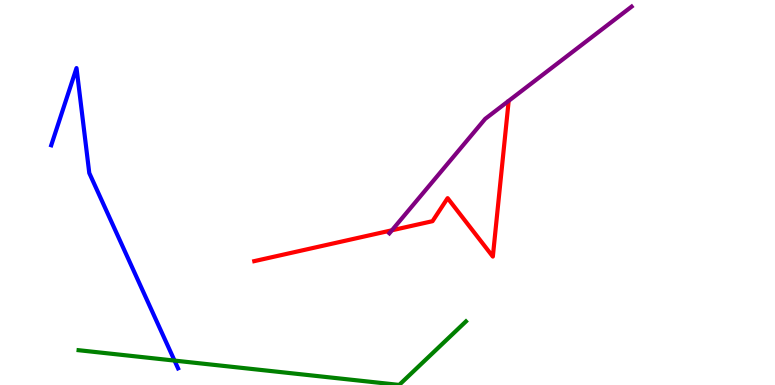[{'lines': ['blue', 'red'], 'intersections': []}, {'lines': ['green', 'red'], 'intersections': []}, {'lines': ['purple', 'red'], 'intersections': [{'x': 5.06, 'y': 4.02}]}, {'lines': ['blue', 'green'], 'intersections': [{'x': 2.25, 'y': 0.634}]}, {'lines': ['blue', 'purple'], 'intersections': []}, {'lines': ['green', 'purple'], 'intersections': []}]